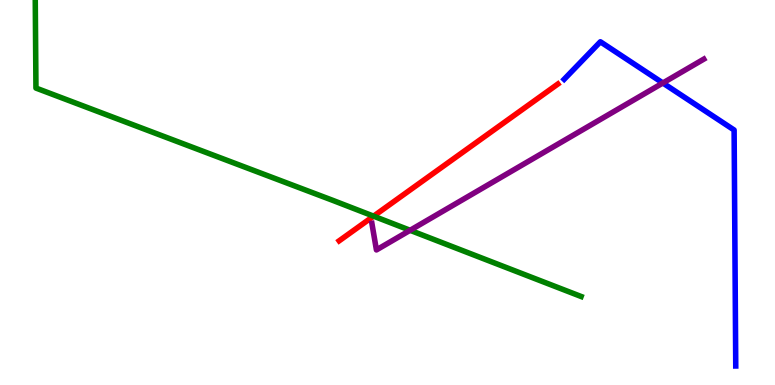[{'lines': ['blue', 'red'], 'intersections': []}, {'lines': ['green', 'red'], 'intersections': [{'x': 4.82, 'y': 4.39}]}, {'lines': ['purple', 'red'], 'intersections': []}, {'lines': ['blue', 'green'], 'intersections': []}, {'lines': ['blue', 'purple'], 'intersections': [{'x': 8.55, 'y': 7.84}]}, {'lines': ['green', 'purple'], 'intersections': [{'x': 5.29, 'y': 4.02}]}]